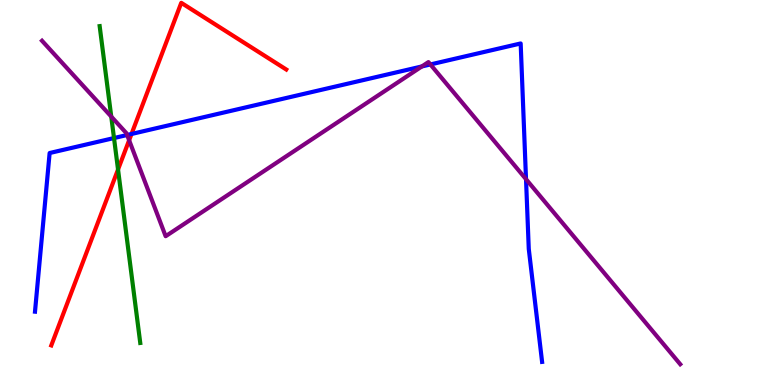[{'lines': ['blue', 'red'], 'intersections': [{'x': 1.7, 'y': 6.52}]}, {'lines': ['green', 'red'], 'intersections': [{'x': 1.52, 'y': 5.6}]}, {'lines': ['purple', 'red'], 'intersections': [{'x': 1.67, 'y': 6.36}]}, {'lines': ['blue', 'green'], 'intersections': [{'x': 1.47, 'y': 6.41}]}, {'lines': ['blue', 'purple'], 'intersections': [{'x': 1.64, 'y': 6.49}, {'x': 5.44, 'y': 8.27}, {'x': 5.55, 'y': 8.33}, {'x': 6.79, 'y': 5.35}]}, {'lines': ['green', 'purple'], 'intersections': [{'x': 1.44, 'y': 6.97}]}]